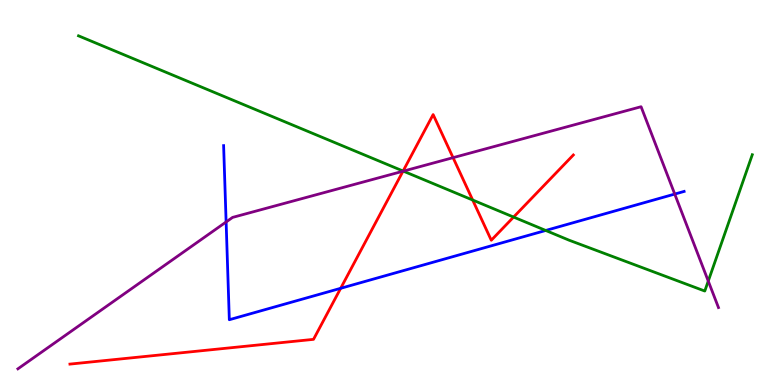[{'lines': ['blue', 'red'], 'intersections': [{'x': 4.4, 'y': 2.51}]}, {'lines': ['green', 'red'], 'intersections': [{'x': 5.2, 'y': 5.56}, {'x': 6.1, 'y': 4.8}, {'x': 6.63, 'y': 4.36}]}, {'lines': ['purple', 'red'], 'intersections': [{'x': 5.2, 'y': 5.55}, {'x': 5.85, 'y': 5.9}]}, {'lines': ['blue', 'green'], 'intersections': [{'x': 7.04, 'y': 4.01}]}, {'lines': ['blue', 'purple'], 'intersections': [{'x': 2.92, 'y': 4.23}, {'x': 8.71, 'y': 4.96}]}, {'lines': ['green', 'purple'], 'intersections': [{'x': 5.2, 'y': 5.55}, {'x': 9.14, 'y': 2.7}]}]